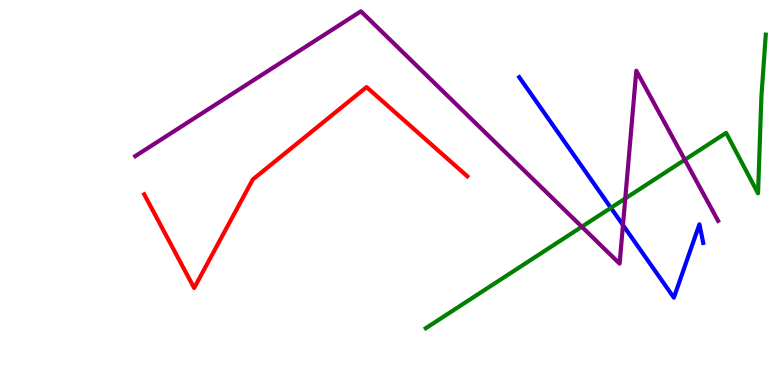[{'lines': ['blue', 'red'], 'intersections': []}, {'lines': ['green', 'red'], 'intersections': []}, {'lines': ['purple', 'red'], 'intersections': []}, {'lines': ['blue', 'green'], 'intersections': [{'x': 7.88, 'y': 4.6}]}, {'lines': ['blue', 'purple'], 'intersections': [{'x': 8.04, 'y': 4.15}]}, {'lines': ['green', 'purple'], 'intersections': [{'x': 7.51, 'y': 4.11}, {'x': 8.07, 'y': 4.84}, {'x': 8.84, 'y': 5.85}]}]